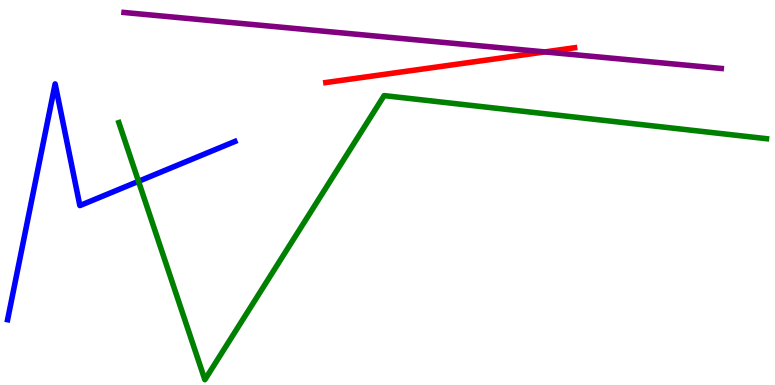[{'lines': ['blue', 'red'], 'intersections': []}, {'lines': ['green', 'red'], 'intersections': []}, {'lines': ['purple', 'red'], 'intersections': [{'x': 7.03, 'y': 8.65}]}, {'lines': ['blue', 'green'], 'intersections': [{'x': 1.79, 'y': 5.29}]}, {'lines': ['blue', 'purple'], 'intersections': []}, {'lines': ['green', 'purple'], 'intersections': []}]